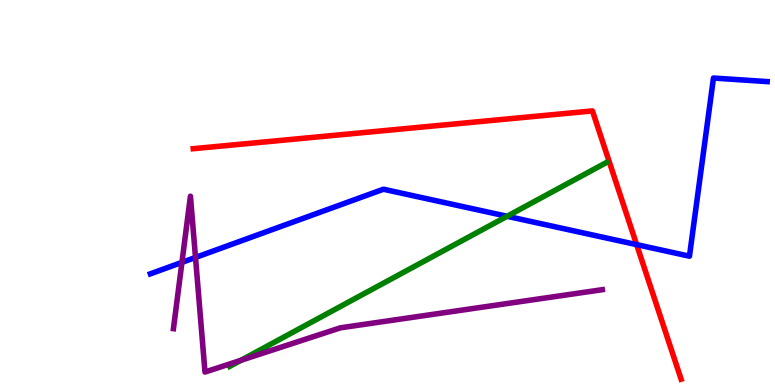[{'lines': ['blue', 'red'], 'intersections': [{'x': 8.21, 'y': 3.65}]}, {'lines': ['green', 'red'], 'intersections': []}, {'lines': ['purple', 'red'], 'intersections': []}, {'lines': ['blue', 'green'], 'intersections': [{'x': 6.54, 'y': 4.38}]}, {'lines': ['blue', 'purple'], 'intersections': [{'x': 2.35, 'y': 3.19}, {'x': 2.52, 'y': 3.31}]}, {'lines': ['green', 'purple'], 'intersections': [{'x': 3.11, 'y': 0.642}]}]